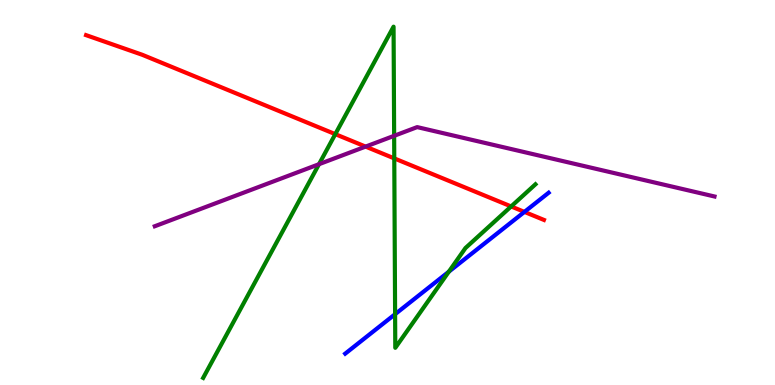[{'lines': ['blue', 'red'], 'intersections': [{'x': 6.77, 'y': 4.5}]}, {'lines': ['green', 'red'], 'intersections': [{'x': 4.33, 'y': 6.52}, {'x': 5.09, 'y': 5.89}, {'x': 6.6, 'y': 4.64}]}, {'lines': ['purple', 'red'], 'intersections': [{'x': 4.72, 'y': 6.19}]}, {'lines': ['blue', 'green'], 'intersections': [{'x': 5.1, 'y': 1.84}, {'x': 5.79, 'y': 2.94}]}, {'lines': ['blue', 'purple'], 'intersections': []}, {'lines': ['green', 'purple'], 'intersections': [{'x': 4.12, 'y': 5.74}, {'x': 5.09, 'y': 6.47}]}]